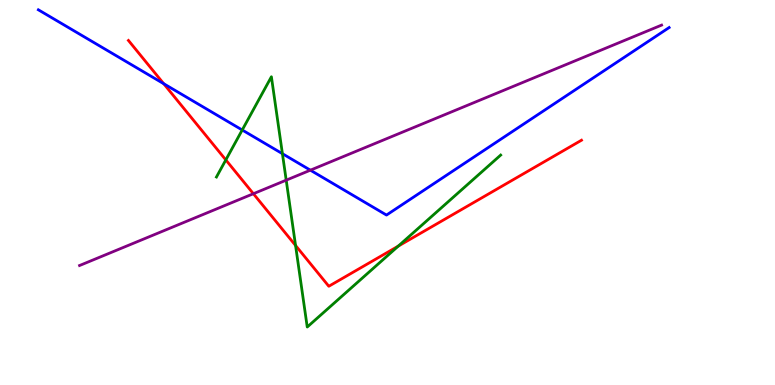[{'lines': ['blue', 'red'], 'intersections': [{'x': 2.11, 'y': 7.83}]}, {'lines': ['green', 'red'], 'intersections': [{'x': 2.91, 'y': 5.85}, {'x': 3.81, 'y': 3.62}, {'x': 5.14, 'y': 3.61}]}, {'lines': ['purple', 'red'], 'intersections': [{'x': 3.27, 'y': 4.97}]}, {'lines': ['blue', 'green'], 'intersections': [{'x': 3.13, 'y': 6.62}, {'x': 3.64, 'y': 6.01}]}, {'lines': ['blue', 'purple'], 'intersections': [{'x': 4.0, 'y': 5.58}]}, {'lines': ['green', 'purple'], 'intersections': [{'x': 3.69, 'y': 5.32}]}]